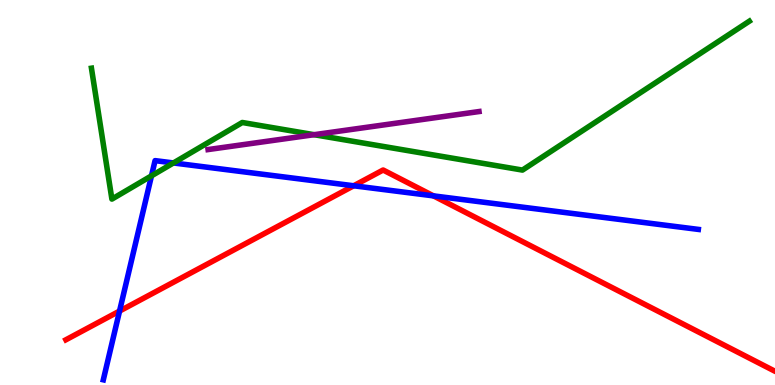[{'lines': ['blue', 'red'], 'intersections': [{'x': 1.54, 'y': 1.92}, {'x': 4.56, 'y': 5.17}, {'x': 5.59, 'y': 4.91}]}, {'lines': ['green', 'red'], 'intersections': []}, {'lines': ['purple', 'red'], 'intersections': []}, {'lines': ['blue', 'green'], 'intersections': [{'x': 1.95, 'y': 5.43}, {'x': 2.24, 'y': 5.77}]}, {'lines': ['blue', 'purple'], 'intersections': []}, {'lines': ['green', 'purple'], 'intersections': [{'x': 4.05, 'y': 6.5}]}]